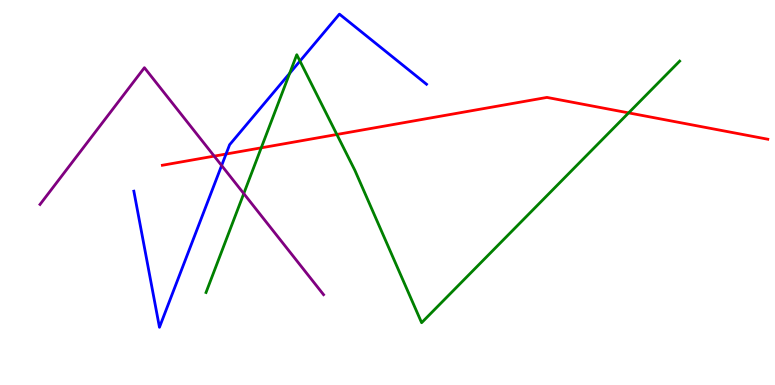[{'lines': ['blue', 'red'], 'intersections': [{'x': 2.92, 'y': 6.0}]}, {'lines': ['green', 'red'], 'intersections': [{'x': 3.37, 'y': 6.16}, {'x': 4.35, 'y': 6.51}, {'x': 8.11, 'y': 7.07}]}, {'lines': ['purple', 'red'], 'intersections': [{'x': 2.76, 'y': 5.94}]}, {'lines': ['blue', 'green'], 'intersections': [{'x': 3.74, 'y': 8.1}, {'x': 3.87, 'y': 8.41}]}, {'lines': ['blue', 'purple'], 'intersections': [{'x': 2.86, 'y': 5.7}]}, {'lines': ['green', 'purple'], 'intersections': [{'x': 3.15, 'y': 4.97}]}]